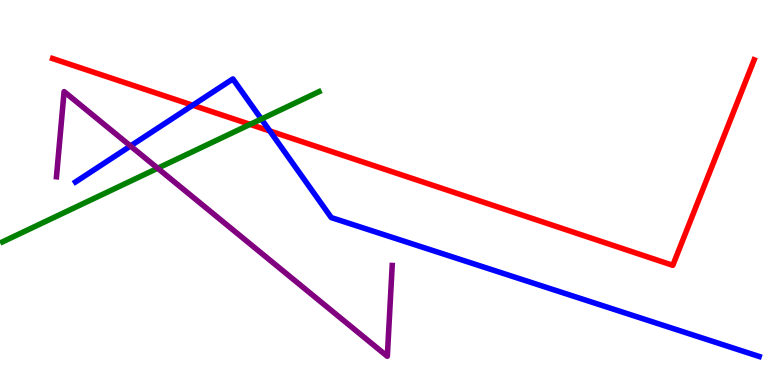[{'lines': ['blue', 'red'], 'intersections': [{'x': 2.49, 'y': 7.27}, {'x': 3.48, 'y': 6.6}]}, {'lines': ['green', 'red'], 'intersections': [{'x': 3.23, 'y': 6.77}]}, {'lines': ['purple', 'red'], 'intersections': []}, {'lines': ['blue', 'green'], 'intersections': [{'x': 3.37, 'y': 6.91}]}, {'lines': ['blue', 'purple'], 'intersections': [{'x': 1.68, 'y': 6.21}]}, {'lines': ['green', 'purple'], 'intersections': [{'x': 2.03, 'y': 5.63}]}]